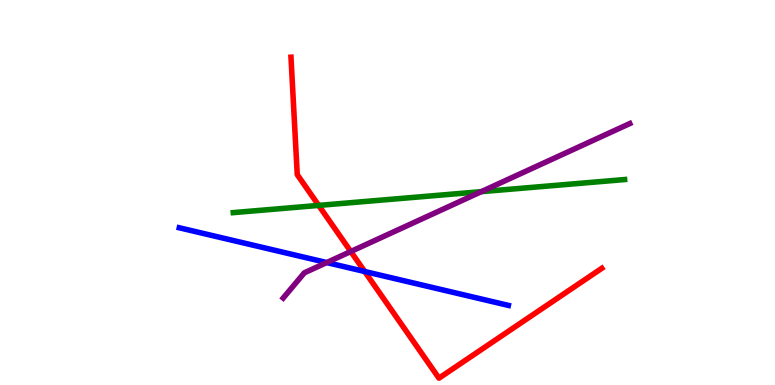[{'lines': ['blue', 'red'], 'intersections': [{'x': 4.71, 'y': 2.95}]}, {'lines': ['green', 'red'], 'intersections': [{'x': 4.11, 'y': 4.66}]}, {'lines': ['purple', 'red'], 'intersections': [{'x': 4.53, 'y': 3.47}]}, {'lines': ['blue', 'green'], 'intersections': []}, {'lines': ['blue', 'purple'], 'intersections': [{'x': 4.22, 'y': 3.18}]}, {'lines': ['green', 'purple'], 'intersections': [{'x': 6.21, 'y': 5.02}]}]